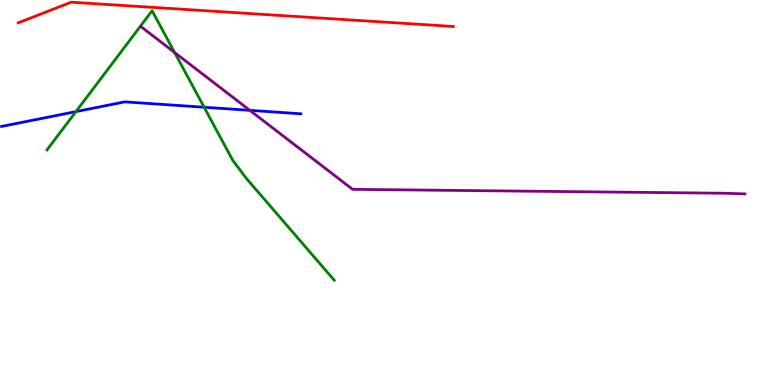[{'lines': ['blue', 'red'], 'intersections': []}, {'lines': ['green', 'red'], 'intersections': []}, {'lines': ['purple', 'red'], 'intersections': []}, {'lines': ['blue', 'green'], 'intersections': [{'x': 0.98, 'y': 7.1}, {'x': 2.63, 'y': 7.21}]}, {'lines': ['blue', 'purple'], 'intersections': [{'x': 3.22, 'y': 7.13}]}, {'lines': ['green', 'purple'], 'intersections': [{'x': 2.25, 'y': 8.64}]}]